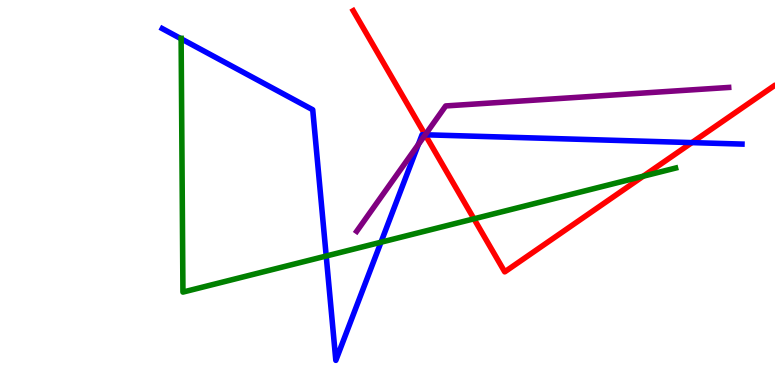[{'lines': ['blue', 'red'], 'intersections': [{'x': 5.49, 'y': 6.5}, {'x': 8.93, 'y': 6.3}]}, {'lines': ['green', 'red'], 'intersections': [{'x': 6.12, 'y': 4.32}, {'x': 8.3, 'y': 5.42}]}, {'lines': ['purple', 'red'], 'intersections': [{'x': 5.49, 'y': 6.5}]}, {'lines': ['blue', 'green'], 'intersections': [{'x': 2.34, 'y': 8.99}, {'x': 4.21, 'y': 3.35}, {'x': 4.92, 'y': 3.71}]}, {'lines': ['blue', 'purple'], 'intersections': [{'x': 5.4, 'y': 6.25}, {'x': 5.49, 'y': 6.5}]}, {'lines': ['green', 'purple'], 'intersections': []}]